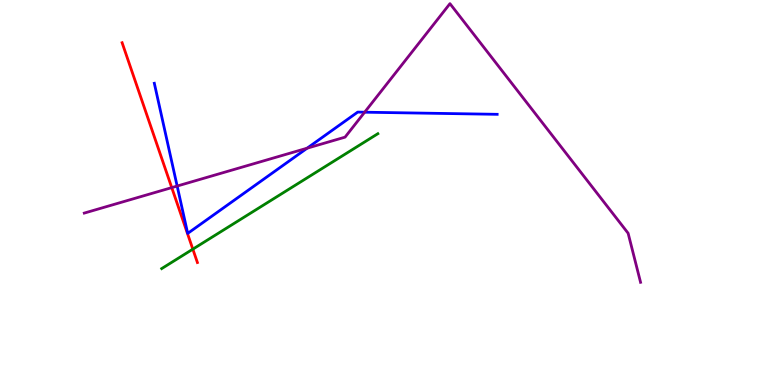[{'lines': ['blue', 'red'], 'intersections': []}, {'lines': ['green', 'red'], 'intersections': [{'x': 2.49, 'y': 3.53}]}, {'lines': ['purple', 'red'], 'intersections': [{'x': 2.22, 'y': 5.13}]}, {'lines': ['blue', 'green'], 'intersections': []}, {'lines': ['blue', 'purple'], 'intersections': [{'x': 2.29, 'y': 5.17}, {'x': 3.96, 'y': 6.15}, {'x': 4.71, 'y': 7.09}]}, {'lines': ['green', 'purple'], 'intersections': []}]